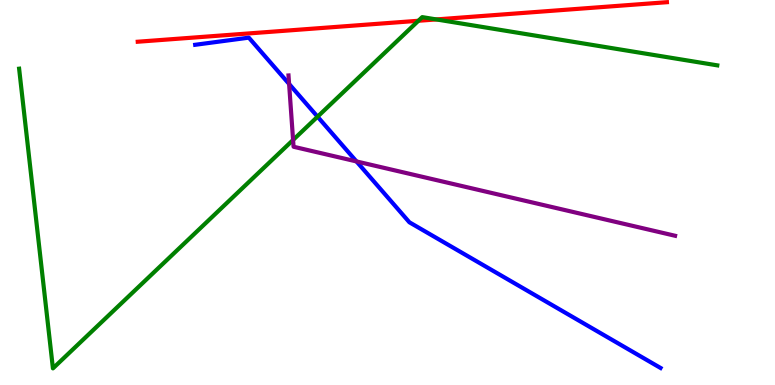[{'lines': ['blue', 'red'], 'intersections': []}, {'lines': ['green', 'red'], 'intersections': [{'x': 5.4, 'y': 9.46}, {'x': 5.63, 'y': 9.5}]}, {'lines': ['purple', 'red'], 'intersections': []}, {'lines': ['blue', 'green'], 'intersections': [{'x': 4.1, 'y': 6.97}]}, {'lines': ['blue', 'purple'], 'intersections': [{'x': 3.73, 'y': 7.82}, {'x': 4.6, 'y': 5.81}]}, {'lines': ['green', 'purple'], 'intersections': [{'x': 3.78, 'y': 6.36}]}]